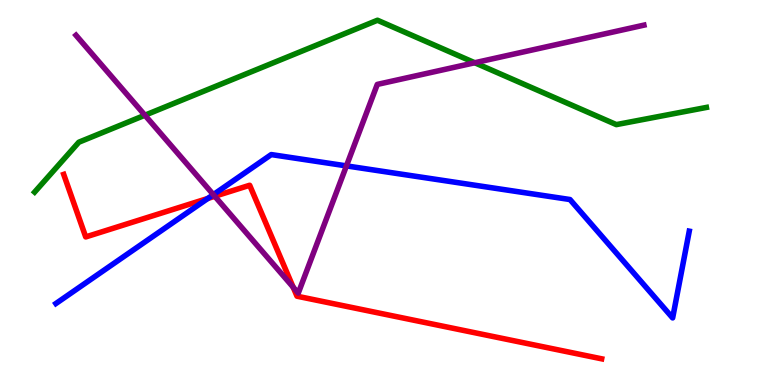[{'lines': ['blue', 'red'], 'intersections': [{'x': 2.68, 'y': 4.85}]}, {'lines': ['green', 'red'], 'intersections': []}, {'lines': ['purple', 'red'], 'intersections': [{'x': 2.77, 'y': 4.9}, {'x': 3.78, 'y': 2.54}]}, {'lines': ['blue', 'green'], 'intersections': []}, {'lines': ['blue', 'purple'], 'intersections': [{'x': 2.75, 'y': 4.94}, {'x': 4.47, 'y': 5.69}]}, {'lines': ['green', 'purple'], 'intersections': [{'x': 1.87, 'y': 7.01}, {'x': 6.13, 'y': 8.37}]}]